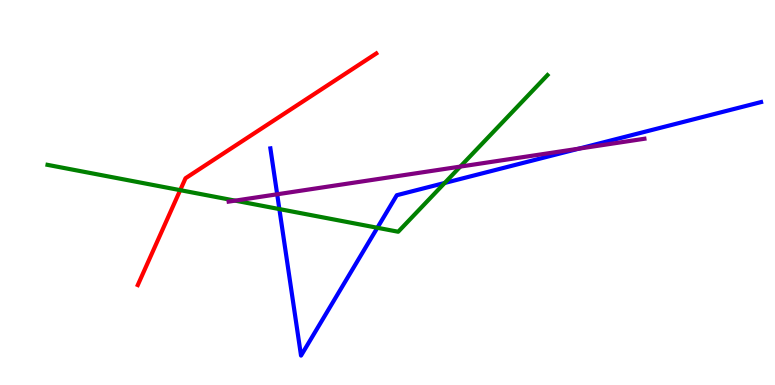[{'lines': ['blue', 'red'], 'intersections': []}, {'lines': ['green', 'red'], 'intersections': [{'x': 2.33, 'y': 5.06}]}, {'lines': ['purple', 'red'], 'intersections': []}, {'lines': ['blue', 'green'], 'intersections': [{'x': 3.6, 'y': 4.57}, {'x': 4.87, 'y': 4.08}, {'x': 5.74, 'y': 5.25}]}, {'lines': ['blue', 'purple'], 'intersections': [{'x': 3.58, 'y': 4.95}, {'x': 7.47, 'y': 6.14}]}, {'lines': ['green', 'purple'], 'intersections': [{'x': 3.03, 'y': 4.79}, {'x': 5.94, 'y': 5.67}]}]